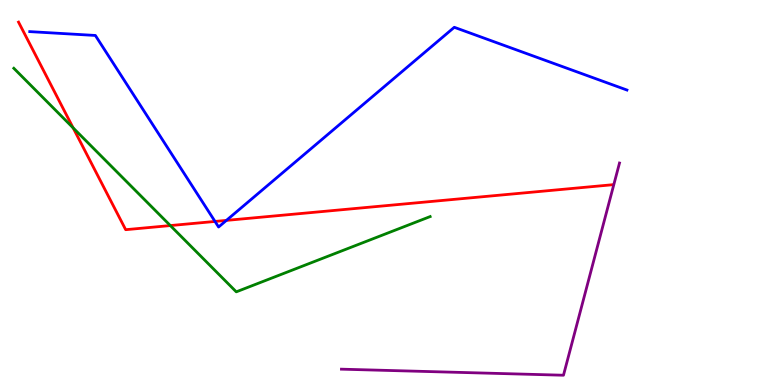[{'lines': ['blue', 'red'], 'intersections': [{'x': 2.77, 'y': 4.25}, {'x': 2.92, 'y': 4.28}]}, {'lines': ['green', 'red'], 'intersections': [{'x': 0.944, 'y': 6.68}, {'x': 2.2, 'y': 4.14}]}, {'lines': ['purple', 'red'], 'intersections': []}, {'lines': ['blue', 'green'], 'intersections': []}, {'lines': ['blue', 'purple'], 'intersections': []}, {'lines': ['green', 'purple'], 'intersections': []}]